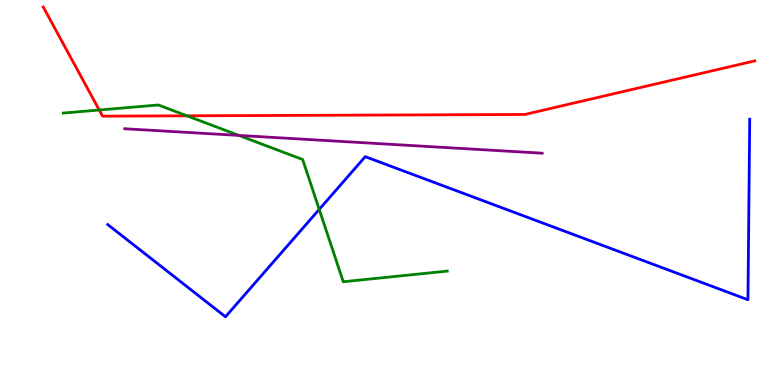[{'lines': ['blue', 'red'], 'intersections': []}, {'lines': ['green', 'red'], 'intersections': [{'x': 1.28, 'y': 7.14}, {'x': 2.41, 'y': 6.99}]}, {'lines': ['purple', 'red'], 'intersections': []}, {'lines': ['blue', 'green'], 'intersections': [{'x': 4.12, 'y': 4.56}]}, {'lines': ['blue', 'purple'], 'intersections': []}, {'lines': ['green', 'purple'], 'intersections': [{'x': 3.08, 'y': 6.48}]}]